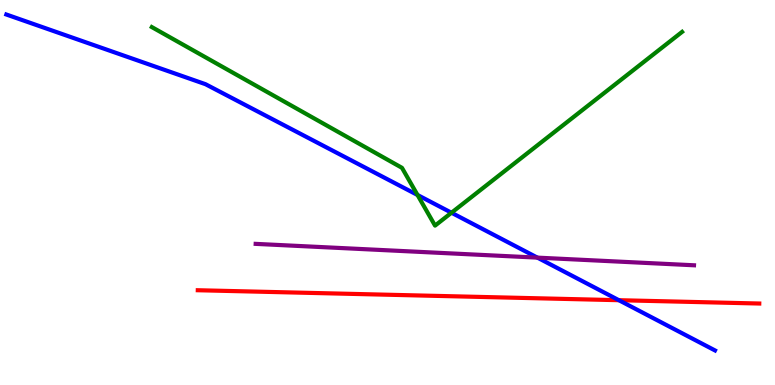[{'lines': ['blue', 'red'], 'intersections': [{'x': 7.99, 'y': 2.2}]}, {'lines': ['green', 'red'], 'intersections': []}, {'lines': ['purple', 'red'], 'intersections': []}, {'lines': ['blue', 'green'], 'intersections': [{'x': 5.39, 'y': 4.94}, {'x': 5.83, 'y': 4.47}]}, {'lines': ['blue', 'purple'], 'intersections': [{'x': 6.93, 'y': 3.31}]}, {'lines': ['green', 'purple'], 'intersections': []}]